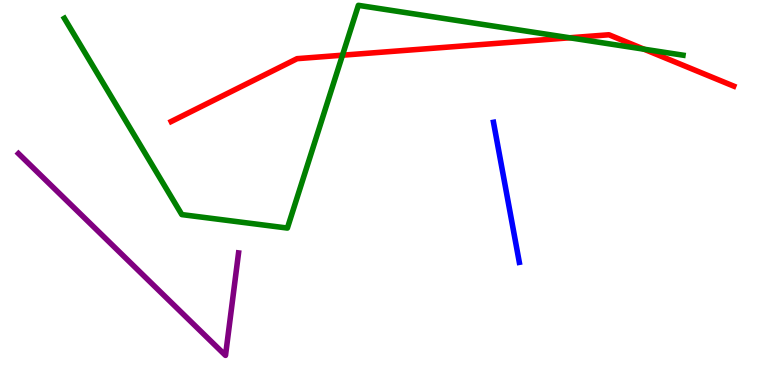[{'lines': ['blue', 'red'], 'intersections': []}, {'lines': ['green', 'red'], 'intersections': [{'x': 4.42, 'y': 8.57}, {'x': 7.35, 'y': 9.02}, {'x': 8.31, 'y': 8.72}]}, {'lines': ['purple', 'red'], 'intersections': []}, {'lines': ['blue', 'green'], 'intersections': []}, {'lines': ['blue', 'purple'], 'intersections': []}, {'lines': ['green', 'purple'], 'intersections': []}]